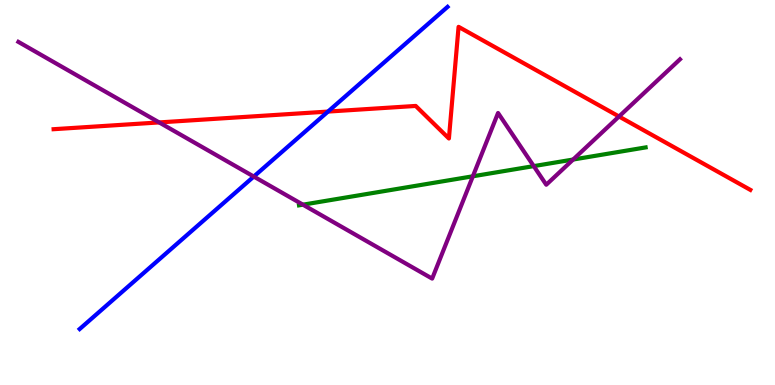[{'lines': ['blue', 'red'], 'intersections': [{'x': 4.23, 'y': 7.1}]}, {'lines': ['green', 'red'], 'intersections': []}, {'lines': ['purple', 'red'], 'intersections': [{'x': 2.05, 'y': 6.82}, {'x': 7.99, 'y': 6.97}]}, {'lines': ['blue', 'green'], 'intersections': []}, {'lines': ['blue', 'purple'], 'intersections': [{'x': 3.27, 'y': 5.41}]}, {'lines': ['green', 'purple'], 'intersections': [{'x': 3.91, 'y': 4.68}, {'x': 6.1, 'y': 5.42}, {'x': 6.89, 'y': 5.69}, {'x': 7.4, 'y': 5.86}]}]